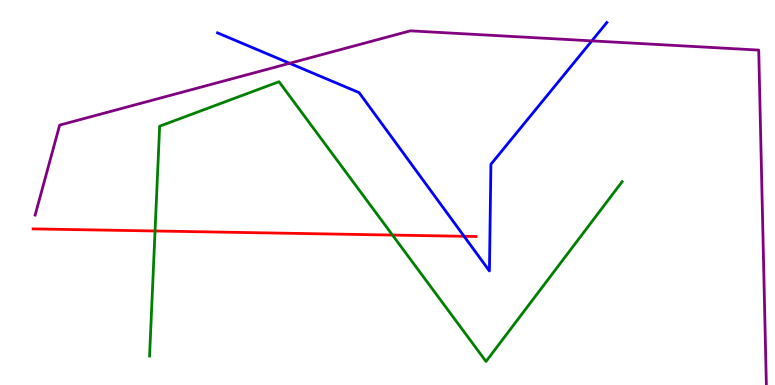[{'lines': ['blue', 'red'], 'intersections': [{'x': 5.99, 'y': 3.86}]}, {'lines': ['green', 'red'], 'intersections': [{'x': 2.0, 'y': 4.0}, {'x': 5.06, 'y': 3.89}]}, {'lines': ['purple', 'red'], 'intersections': []}, {'lines': ['blue', 'green'], 'intersections': []}, {'lines': ['blue', 'purple'], 'intersections': [{'x': 3.74, 'y': 8.36}, {'x': 7.64, 'y': 8.94}]}, {'lines': ['green', 'purple'], 'intersections': []}]